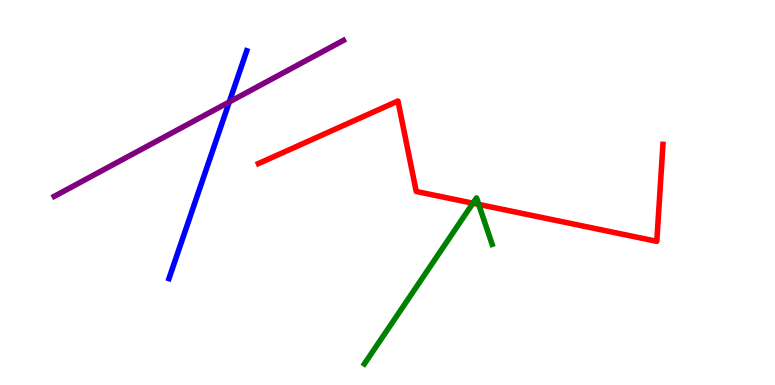[{'lines': ['blue', 'red'], 'intersections': []}, {'lines': ['green', 'red'], 'intersections': [{'x': 6.1, 'y': 4.72}, {'x': 6.18, 'y': 4.69}]}, {'lines': ['purple', 'red'], 'intersections': []}, {'lines': ['blue', 'green'], 'intersections': []}, {'lines': ['blue', 'purple'], 'intersections': [{'x': 2.96, 'y': 7.35}]}, {'lines': ['green', 'purple'], 'intersections': []}]